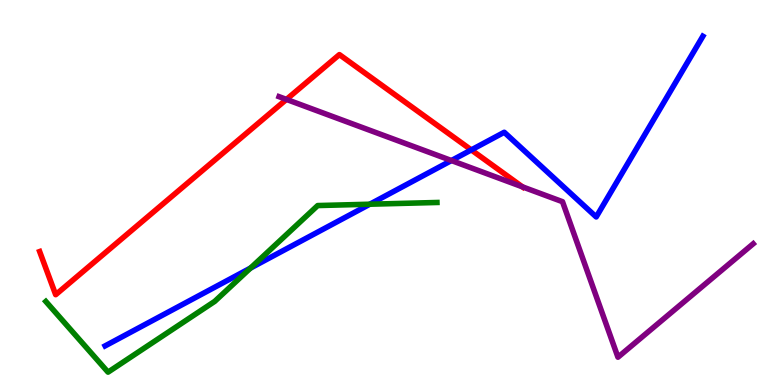[{'lines': ['blue', 'red'], 'intersections': [{'x': 6.08, 'y': 6.11}]}, {'lines': ['green', 'red'], 'intersections': []}, {'lines': ['purple', 'red'], 'intersections': [{'x': 3.7, 'y': 7.42}, {'x': 6.74, 'y': 5.15}]}, {'lines': ['blue', 'green'], 'intersections': [{'x': 3.23, 'y': 3.04}, {'x': 4.77, 'y': 4.7}]}, {'lines': ['blue', 'purple'], 'intersections': [{'x': 5.82, 'y': 5.83}]}, {'lines': ['green', 'purple'], 'intersections': []}]